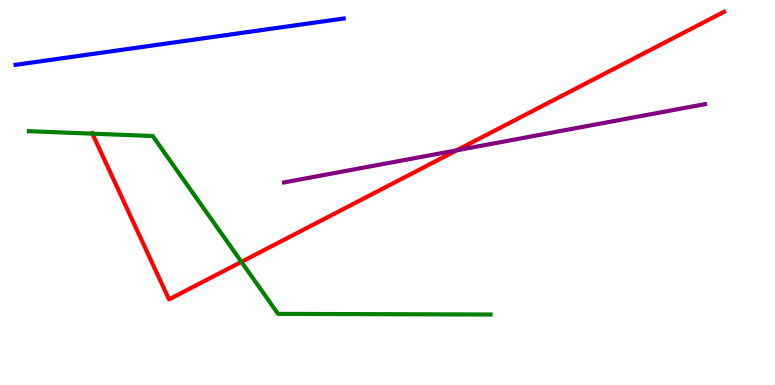[{'lines': ['blue', 'red'], 'intersections': []}, {'lines': ['green', 'red'], 'intersections': [{'x': 1.19, 'y': 6.53}, {'x': 3.12, 'y': 3.2}]}, {'lines': ['purple', 'red'], 'intersections': [{'x': 5.89, 'y': 6.1}]}, {'lines': ['blue', 'green'], 'intersections': []}, {'lines': ['blue', 'purple'], 'intersections': []}, {'lines': ['green', 'purple'], 'intersections': []}]